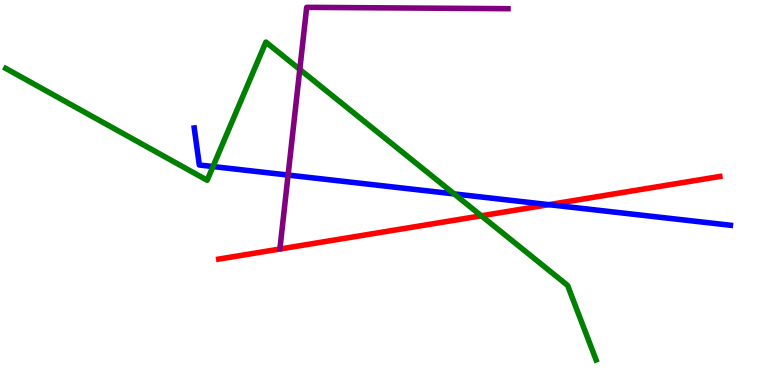[{'lines': ['blue', 'red'], 'intersections': [{'x': 7.08, 'y': 4.68}]}, {'lines': ['green', 'red'], 'intersections': [{'x': 6.21, 'y': 4.39}]}, {'lines': ['purple', 'red'], 'intersections': []}, {'lines': ['blue', 'green'], 'intersections': [{'x': 2.75, 'y': 5.67}, {'x': 5.86, 'y': 4.96}]}, {'lines': ['blue', 'purple'], 'intersections': [{'x': 3.72, 'y': 5.45}]}, {'lines': ['green', 'purple'], 'intersections': [{'x': 3.87, 'y': 8.2}]}]